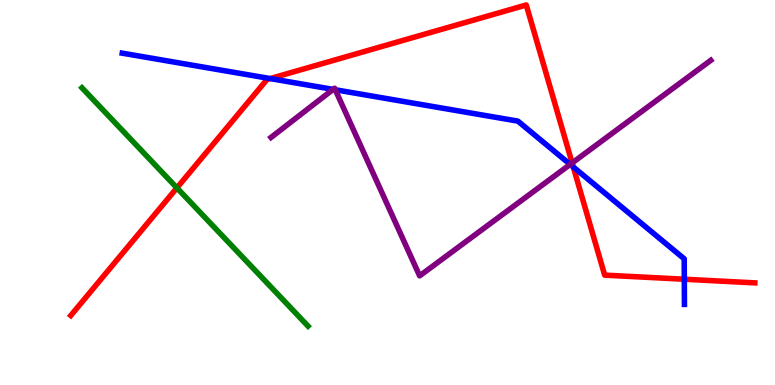[{'lines': ['blue', 'red'], 'intersections': [{'x': 3.49, 'y': 7.96}, {'x': 7.4, 'y': 5.66}, {'x': 8.83, 'y': 2.75}]}, {'lines': ['green', 'red'], 'intersections': [{'x': 2.28, 'y': 5.12}]}, {'lines': ['purple', 'red'], 'intersections': [{'x': 7.38, 'y': 5.77}]}, {'lines': ['blue', 'green'], 'intersections': []}, {'lines': ['blue', 'purple'], 'intersections': [{'x': 4.3, 'y': 7.68}, {'x': 4.33, 'y': 7.67}, {'x': 7.36, 'y': 5.73}]}, {'lines': ['green', 'purple'], 'intersections': []}]